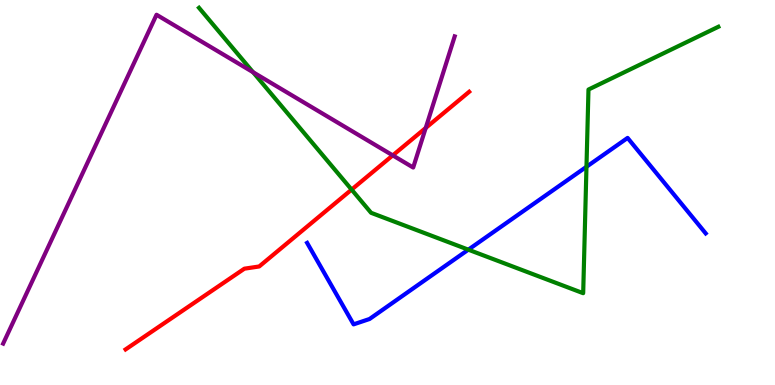[{'lines': ['blue', 'red'], 'intersections': []}, {'lines': ['green', 'red'], 'intersections': [{'x': 4.54, 'y': 5.08}]}, {'lines': ['purple', 'red'], 'intersections': [{'x': 5.07, 'y': 5.96}, {'x': 5.49, 'y': 6.68}]}, {'lines': ['blue', 'green'], 'intersections': [{'x': 6.04, 'y': 3.52}, {'x': 7.57, 'y': 5.67}]}, {'lines': ['blue', 'purple'], 'intersections': []}, {'lines': ['green', 'purple'], 'intersections': [{'x': 3.27, 'y': 8.12}]}]